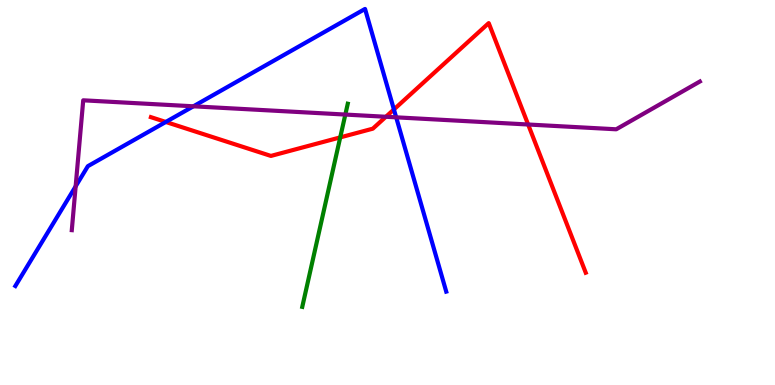[{'lines': ['blue', 'red'], 'intersections': [{'x': 2.14, 'y': 6.83}, {'x': 5.08, 'y': 7.16}]}, {'lines': ['green', 'red'], 'intersections': [{'x': 4.39, 'y': 6.43}]}, {'lines': ['purple', 'red'], 'intersections': [{'x': 4.98, 'y': 6.97}, {'x': 6.81, 'y': 6.77}]}, {'lines': ['blue', 'green'], 'intersections': []}, {'lines': ['blue', 'purple'], 'intersections': [{'x': 0.976, 'y': 5.16}, {'x': 2.5, 'y': 7.24}, {'x': 5.11, 'y': 6.95}]}, {'lines': ['green', 'purple'], 'intersections': [{'x': 4.46, 'y': 7.02}]}]